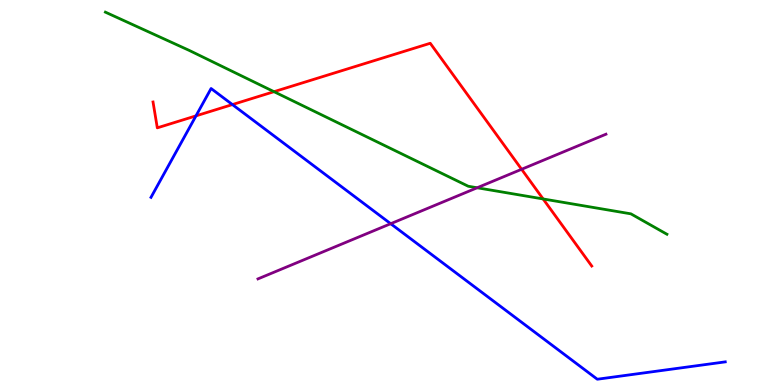[{'lines': ['blue', 'red'], 'intersections': [{'x': 2.53, 'y': 6.99}, {'x': 3.0, 'y': 7.28}]}, {'lines': ['green', 'red'], 'intersections': [{'x': 3.54, 'y': 7.62}, {'x': 7.01, 'y': 4.83}]}, {'lines': ['purple', 'red'], 'intersections': [{'x': 6.73, 'y': 5.6}]}, {'lines': ['blue', 'green'], 'intersections': []}, {'lines': ['blue', 'purple'], 'intersections': [{'x': 5.04, 'y': 4.19}]}, {'lines': ['green', 'purple'], 'intersections': [{'x': 6.16, 'y': 5.12}]}]